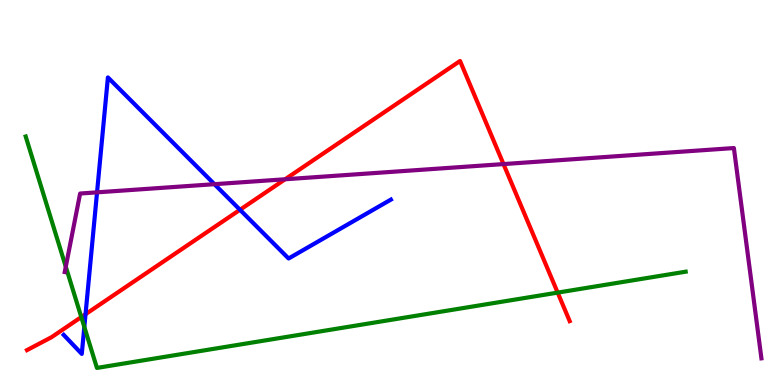[{'lines': ['blue', 'red'], 'intersections': [{'x': 1.1, 'y': 1.84}, {'x': 3.1, 'y': 4.55}]}, {'lines': ['green', 'red'], 'intersections': [{'x': 1.05, 'y': 1.76}, {'x': 7.2, 'y': 2.4}]}, {'lines': ['purple', 'red'], 'intersections': [{'x': 3.68, 'y': 5.34}, {'x': 6.5, 'y': 5.74}]}, {'lines': ['blue', 'green'], 'intersections': [{'x': 1.09, 'y': 1.51}]}, {'lines': ['blue', 'purple'], 'intersections': [{'x': 1.25, 'y': 5.0}, {'x': 2.77, 'y': 5.22}]}, {'lines': ['green', 'purple'], 'intersections': [{'x': 0.849, 'y': 3.07}]}]